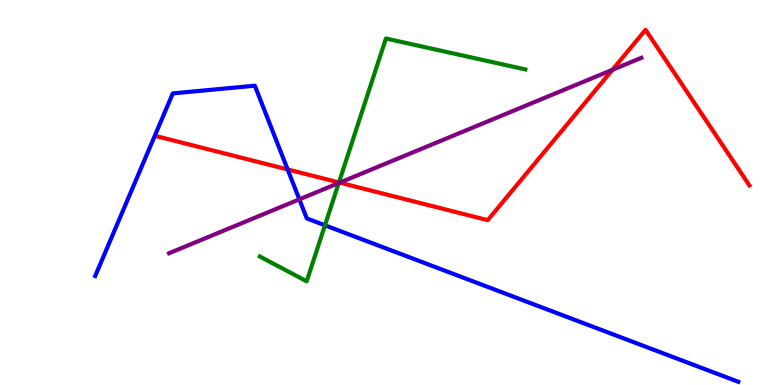[{'lines': ['blue', 'red'], 'intersections': [{'x': 3.71, 'y': 5.6}]}, {'lines': ['green', 'red'], 'intersections': [{'x': 4.37, 'y': 5.26}]}, {'lines': ['purple', 'red'], 'intersections': [{'x': 4.38, 'y': 5.26}, {'x': 7.9, 'y': 8.19}]}, {'lines': ['blue', 'green'], 'intersections': [{'x': 4.19, 'y': 4.15}]}, {'lines': ['blue', 'purple'], 'intersections': [{'x': 3.86, 'y': 4.82}]}, {'lines': ['green', 'purple'], 'intersections': [{'x': 4.37, 'y': 5.25}]}]